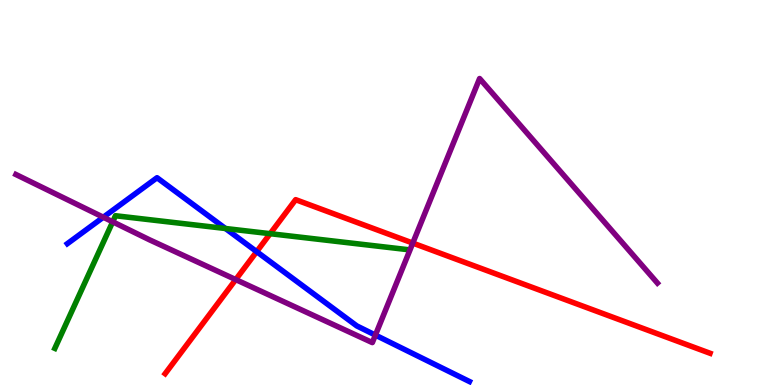[{'lines': ['blue', 'red'], 'intersections': [{'x': 3.31, 'y': 3.46}]}, {'lines': ['green', 'red'], 'intersections': [{'x': 3.49, 'y': 3.93}]}, {'lines': ['purple', 'red'], 'intersections': [{'x': 3.04, 'y': 2.74}, {'x': 5.33, 'y': 3.69}]}, {'lines': ['blue', 'green'], 'intersections': [{'x': 2.91, 'y': 4.06}]}, {'lines': ['blue', 'purple'], 'intersections': [{'x': 1.33, 'y': 4.36}, {'x': 4.84, 'y': 1.3}]}, {'lines': ['green', 'purple'], 'intersections': [{'x': 1.45, 'y': 4.24}]}]